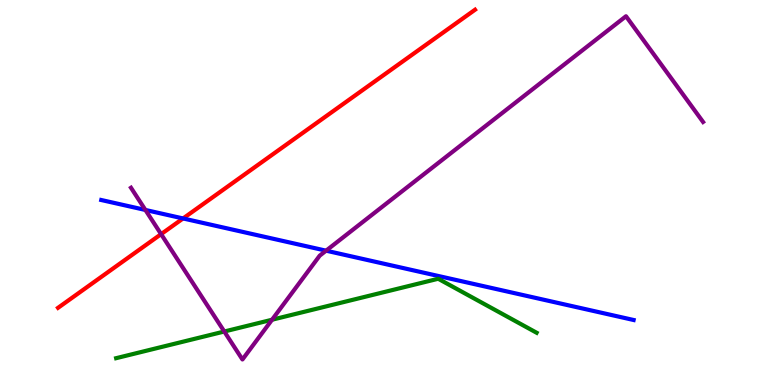[{'lines': ['blue', 'red'], 'intersections': [{'x': 2.36, 'y': 4.33}]}, {'lines': ['green', 'red'], 'intersections': []}, {'lines': ['purple', 'red'], 'intersections': [{'x': 2.08, 'y': 3.92}]}, {'lines': ['blue', 'green'], 'intersections': []}, {'lines': ['blue', 'purple'], 'intersections': [{'x': 1.88, 'y': 4.55}, {'x': 4.21, 'y': 3.49}]}, {'lines': ['green', 'purple'], 'intersections': [{'x': 2.89, 'y': 1.39}, {'x': 3.51, 'y': 1.7}]}]